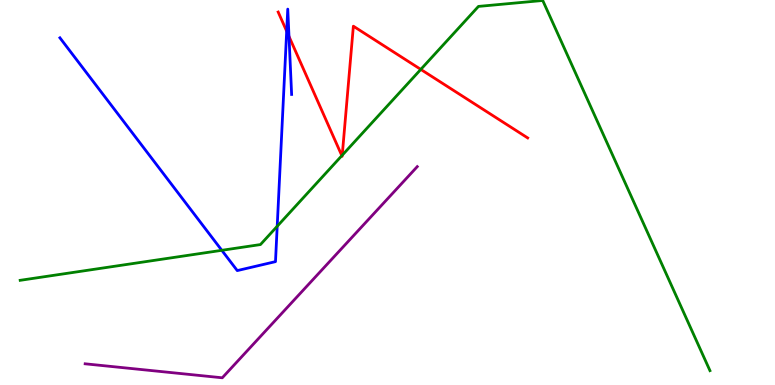[{'lines': ['blue', 'red'], 'intersections': [{'x': 3.7, 'y': 9.19}, {'x': 3.73, 'y': 9.05}]}, {'lines': ['green', 'red'], 'intersections': [{'x': 4.41, 'y': 5.96}, {'x': 4.42, 'y': 5.97}, {'x': 5.43, 'y': 8.2}]}, {'lines': ['purple', 'red'], 'intersections': []}, {'lines': ['blue', 'green'], 'intersections': [{'x': 2.86, 'y': 3.5}, {'x': 3.58, 'y': 4.12}]}, {'lines': ['blue', 'purple'], 'intersections': []}, {'lines': ['green', 'purple'], 'intersections': []}]